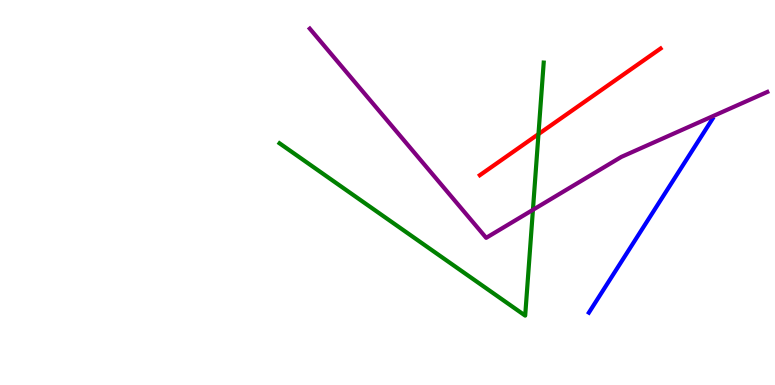[{'lines': ['blue', 'red'], 'intersections': []}, {'lines': ['green', 'red'], 'intersections': [{'x': 6.95, 'y': 6.52}]}, {'lines': ['purple', 'red'], 'intersections': []}, {'lines': ['blue', 'green'], 'intersections': []}, {'lines': ['blue', 'purple'], 'intersections': []}, {'lines': ['green', 'purple'], 'intersections': [{'x': 6.88, 'y': 4.55}]}]